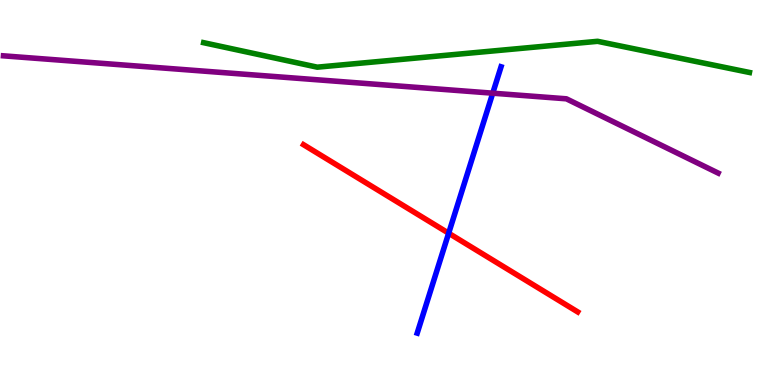[{'lines': ['blue', 'red'], 'intersections': [{'x': 5.79, 'y': 3.94}]}, {'lines': ['green', 'red'], 'intersections': []}, {'lines': ['purple', 'red'], 'intersections': []}, {'lines': ['blue', 'green'], 'intersections': []}, {'lines': ['blue', 'purple'], 'intersections': [{'x': 6.36, 'y': 7.58}]}, {'lines': ['green', 'purple'], 'intersections': []}]